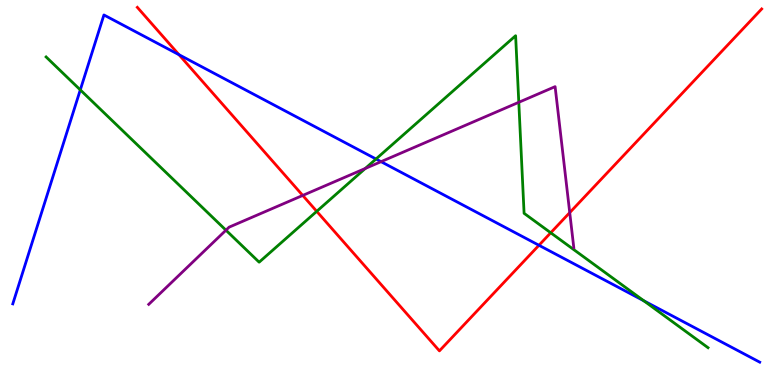[{'lines': ['blue', 'red'], 'intersections': [{'x': 2.31, 'y': 8.58}, {'x': 6.95, 'y': 3.63}]}, {'lines': ['green', 'red'], 'intersections': [{'x': 4.09, 'y': 4.51}, {'x': 7.11, 'y': 3.95}]}, {'lines': ['purple', 'red'], 'intersections': [{'x': 3.91, 'y': 4.92}, {'x': 7.35, 'y': 4.48}]}, {'lines': ['blue', 'green'], 'intersections': [{'x': 1.04, 'y': 7.67}, {'x': 4.85, 'y': 5.87}, {'x': 8.31, 'y': 2.19}]}, {'lines': ['blue', 'purple'], 'intersections': [{'x': 4.92, 'y': 5.8}]}, {'lines': ['green', 'purple'], 'intersections': [{'x': 2.92, 'y': 4.02}, {'x': 4.71, 'y': 5.62}, {'x': 6.69, 'y': 7.34}]}]